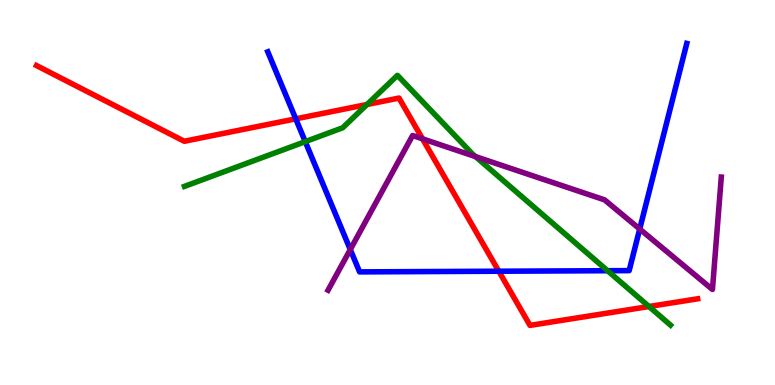[{'lines': ['blue', 'red'], 'intersections': [{'x': 3.82, 'y': 6.91}, {'x': 6.44, 'y': 2.96}]}, {'lines': ['green', 'red'], 'intersections': [{'x': 4.74, 'y': 7.29}, {'x': 8.37, 'y': 2.04}]}, {'lines': ['purple', 'red'], 'intersections': [{'x': 5.45, 'y': 6.39}]}, {'lines': ['blue', 'green'], 'intersections': [{'x': 3.94, 'y': 6.32}, {'x': 7.84, 'y': 2.97}]}, {'lines': ['blue', 'purple'], 'intersections': [{'x': 4.52, 'y': 3.52}, {'x': 8.25, 'y': 4.05}]}, {'lines': ['green', 'purple'], 'intersections': [{'x': 6.14, 'y': 5.93}]}]